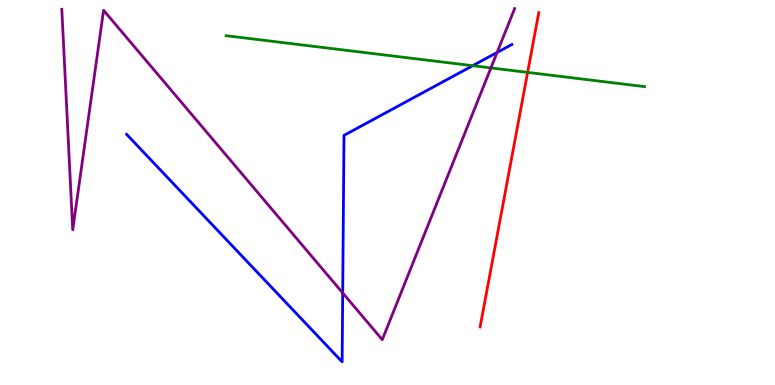[{'lines': ['blue', 'red'], 'intersections': []}, {'lines': ['green', 'red'], 'intersections': [{'x': 6.81, 'y': 8.12}]}, {'lines': ['purple', 'red'], 'intersections': []}, {'lines': ['blue', 'green'], 'intersections': [{'x': 6.1, 'y': 8.29}]}, {'lines': ['blue', 'purple'], 'intersections': [{'x': 4.42, 'y': 2.39}, {'x': 6.41, 'y': 8.64}]}, {'lines': ['green', 'purple'], 'intersections': [{'x': 6.33, 'y': 8.24}]}]